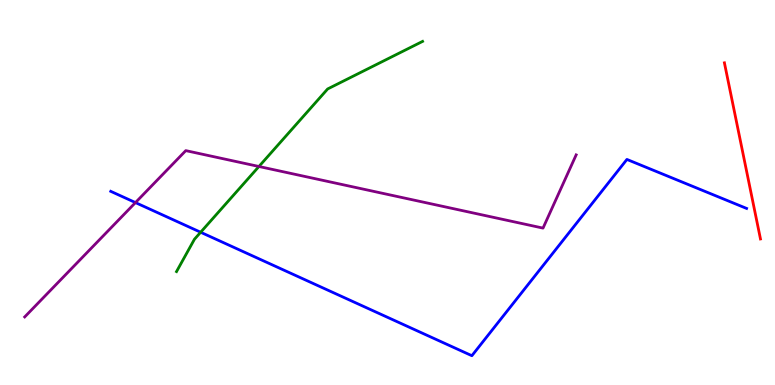[{'lines': ['blue', 'red'], 'intersections': []}, {'lines': ['green', 'red'], 'intersections': []}, {'lines': ['purple', 'red'], 'intersections': []}, {'lines': ['blue', 'green'], 'intersections': [{'x': 2.59, 'y': 3.97}]}, {'lines': ['blue', 'purple'], 'intersections': [{'x': 1.75, 'y': 4.74}]}, {'lines': ['green', 'purple'], 'intersections': [{'x': 3.34, 'y': 5.68}]}]